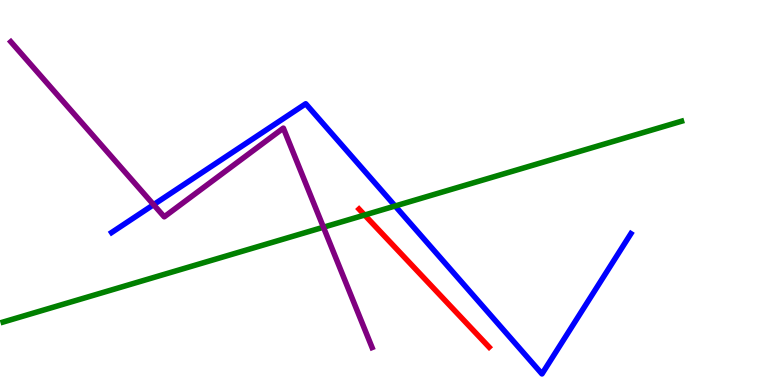[{'lines': ['blue', 'red'], 'intersections': []}, {'lines': ['green', 'red'], 'intersections': [{'x': 4.7, 'y': 4.41}]}, {'lines': ['purple', 'red'], 'intersections': []}, {'lines': ['blue', 'green'], 'intersections': [{'x': 5.1, 'y': 4.65}]}, {'lines': ['blue', 'purple'], 'intersections': [{'x': 1.98, 'y': 4.68}]}, {'lines': ['green', 'purple'], 'intersections': [{'x': 4.17, 'y': 4.1}]}]